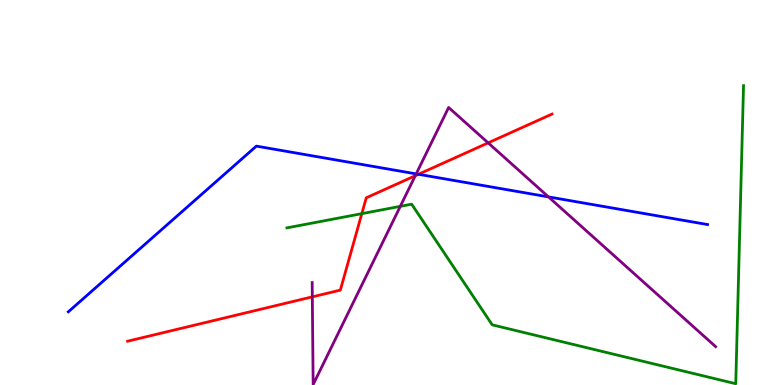[{'lines': ['blue', 'red'], 'intersections': [{'x': 5.4, 'y': 5.47}]}, {'lines': ['green', 'red'], 'intersections': [{'x': 4.67, 'y': 4.45}]}, {'lines': ['purple', 'red'], 'intersections': [{'x': 4.03, 'y': 2.29}, {'x': 5.36, 'y': 5.44}, {'x': 6.3, 'y': 6.29}]}, {'lines': ['blue', 'green'], 'intersections': []}, {'lines': ['blue', 'purple'], 'intersections': [{'x': 5.37, 'y': 5.48}, {'x': 7.08, 'y': 4.89}]}, {'lines': ['green', 'purple'], 'intersections': [{'x': 5.17, 'y': 4.64}]}]